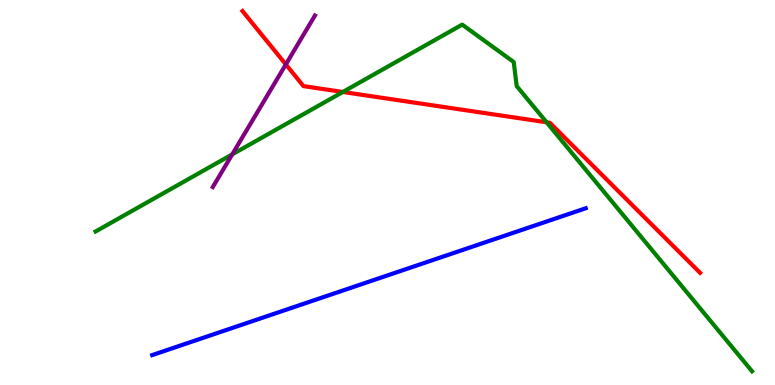[{'lines': ['blue', 'red'], 'intersections': []}, {'lines': ['green', 'red'], 'intersections': [{'x': 4.42, 'y': 7.61}, {'x': 7.05, 'y': 6.82}]}, {'lines': ['purple', 'red'], 'intersections': [{'x': 3.69, 'y': 8.33}]}, {'lines': ['blue', 'green'], 'intersections': []}, {'lines': ['blue', 'purple'], 'intersections': []}, {'lines': ['green', 'purple'], 'intersections': [{'x': 3.0, 'y': 5.99}]}]